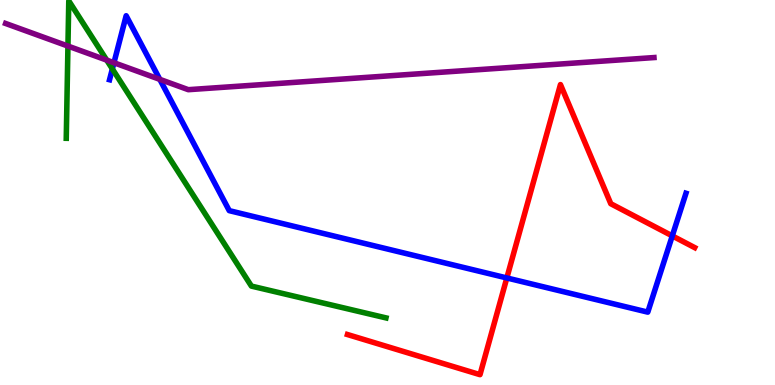[{'lines': ['blue', 'red'], 'intersections': [{'x': 6.54, 'y': 2.78}, {'x': 8.67, 'y': 3.87}]}, {'lines': ['green', 'red'], 'intersections': []}, {'lines': ['purple', 'red'], 'intersections': []}, {'lines': ['blue', 'green'], 'intersections': [{'x': 1.45, 'y': 8.21}]}, {'lines': ['blue', 'purple'], 'intersections': [{'x': 1.47, 'y': 8.37}, {'x': 2.06, 'y': 7.94}]}, {'lines': ['green', 'purple'], 'intersections': [{'x': 0.877, 'y': 8.8}, {'x': 1.38, 'y': 8.44}]}]